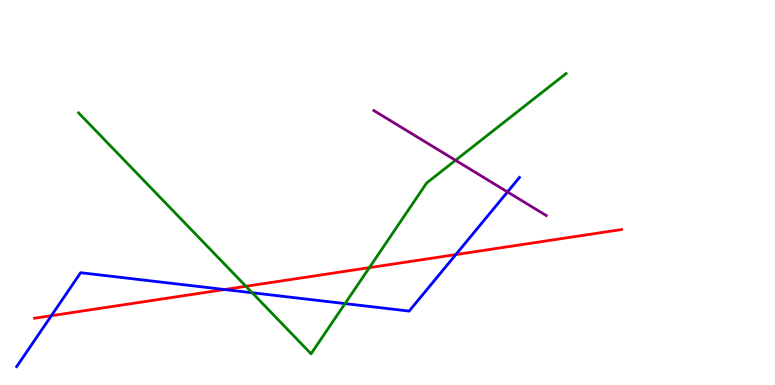[{'lines': ['blue', 'red'], 'intersections': [{'x': 0.663, 'y': 1.8}, {'x': 2.9, 'y': 2.48}, {'x': 5.88, 'y': 3.39}]}, {'lines': ['green', 'red'], 'intersections': [{'x': 3.17, 'y': 2.56}, {'x': 4.77, 'y': 3.05}]}, {'lines': ['purple', 'red'], 'intersections': []}, {'lines': ['blue', 'green'], 'intersections': [{'x': 3.25, 'y': 2.4}, {'x': 4.45, 'y': 2.11}]}, {'lines': ['blue', 'purple'], 'intersections': [{'x': 6.55, 'y': 5.01}]}, {'lines': ['green', 'purple'], 'intersections': [{'x': 5.88, 'y': 5.84}]}]